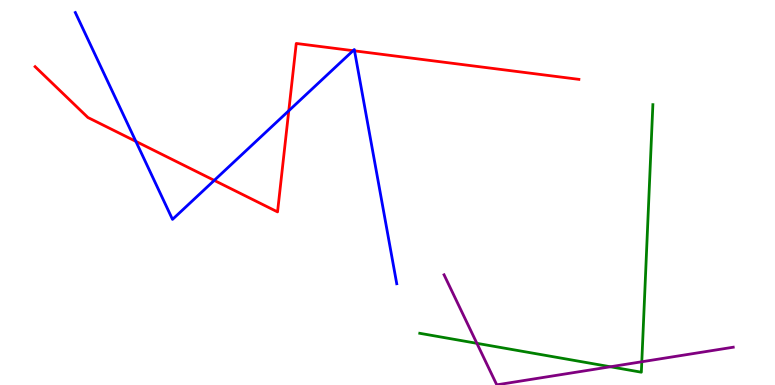[{'lines': ['blue', 'red'], 'intersections': [{'x': 1.75, 'y': 6.33}, {'x': 2.76, 'y': 5.31}, {'x': 3.73, 'y': 7.12}, {'x': 4.56, 'y': 8.68}, {'x': 4.57, 'y': 8.68}]}, {'lines': ['green', 'red'], 'intersections': []}, {'lines': ['purple', 'red'], 'intersections': []}, {'lines': ['blue', 'green'], 'intersections': []}, {'lines': ['blue', 'purple'], 'intersections': []}, {'lines': ['green', 'purple'], 'intersections': [{'x': 6.15, 'y': 1.08}, {'x': 7.88, 'y': 0.474}, {'x': 8.28, 'y': 0.603}]}]